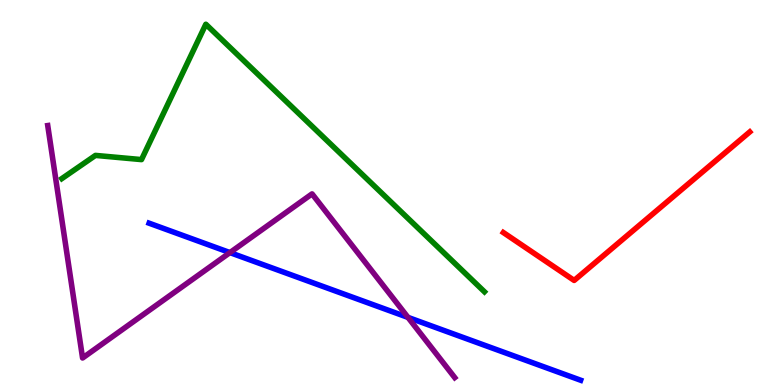[{'lines': ['blue', 'red'], 'intersections': []}, {'lines': ['green', 'red'], 'intersections': []}, {'lines': ['purple', 'red'], 'intersections': []}, {'lines': ['blue', 'green'], 'intersections': []}, {'lines': ['blue', 'purple'], 'intersections': [{'x': 2.97, 'y': 3.44}, {'x': 5.26, 'y': 1.76}]}, {'lines': ['green', 'purple'], 'intersections': []}]